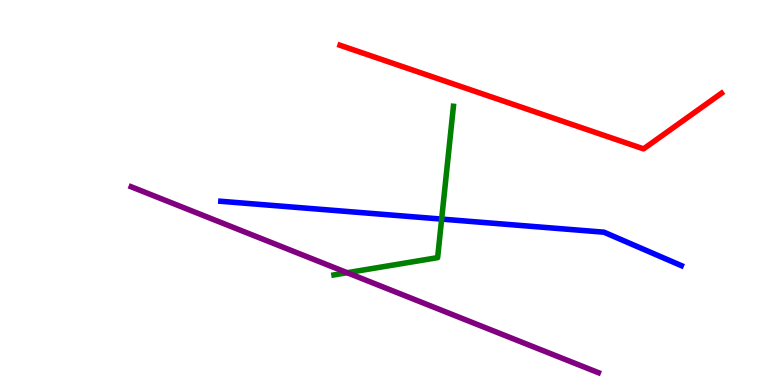[{'lines': ['blue', 'red'], 'intersections': []}, {'lines': ['green', 'red'], 'intersections': []}, {'lines': ['purple', 'red'], 'intersections': []}, {'lines': ['blue', 'green'], 'intersections': [{'x': 5.7, 'y': 4.31}]}, {'lines': ['blue', 'purple'], 'intersections': []}, {'lines': ['green', 'purple'], 'intersections': [{'x': 4.48, 'y': 2.92}]}]